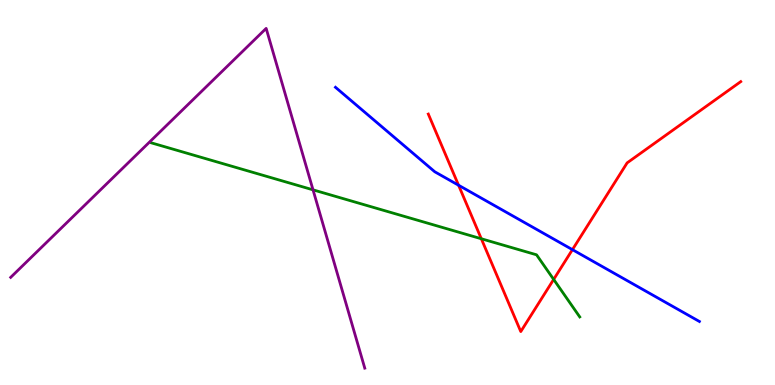[{'lines': ['blue', 'red'], 'intersections': [{'x': 5.92, 'y': 5.19}, {'x': 7.39, 'y': 3.52}]}, {'lines': ['green', 'red'], 'intersections': [{'x': 6.21, 'y': 3.8}, {'x': 7.14, 'y': 2.74}]}, {'lines': ['purple', 'red'], 'intersections': []}, {'lines': ['blue', 'green'], 'intersections': []}, {'lines': ['blue', 'purple'], 'intersections': []}, {'lines': ['green', 'purple'], 'intersections': [{'x': 4.04, 'y': 5.07}]}]